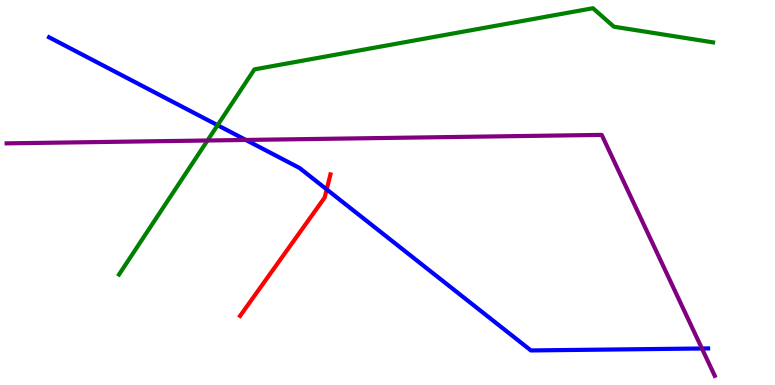[{'lines': ['blue', 'red'], 'intersections': [{'x': 4.22, 'y': 5.08}]}, {'lines': ['green', 'red'], 'intersections': []}, {'lines': ['purple', 'red'], 'intersections': []}, {'lines': ['blue', 'green'], 'intersections': [{'x': 2.81, 'y': 6.75}]}, {'lines': ['blue', 'purple'], 'intersections': [{'x': 3.17, 'y': 6.36}, {'x': 9.06, 'y': 0.948}]}, {'lines': ['green', 'purple'], 'intersections': [{'x': 2.68, 'y': 6.35}]}]